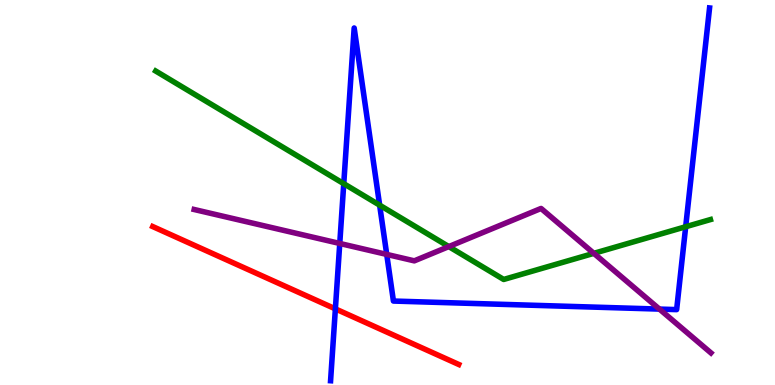[{'lines': ['blue', 'red'], 'intersections': [{'x': 4.33, 'y': 1.98}]}, {'lines': ['green', 'red'], 'intersections': []}, {'lines': ['purple', 'red'], 'intersections': []}, {'lines': ['blue', 'green'], 'intersections': [{'x': 4.44, 'y': 5.23}, {'x': 4.9, 'y': 4.67}, {'x': 8.85, 'y': 4.11}]}, {'lines': ['blue', 'purple'], 'intersections': [{'x': 4.38, 'y': 3.68}, {'x': 4.99, 'y': 3.39}, {'x': 8.51, 'y': 1.97}]}, {'lines': ['green', 'purple'], 'intersections': [{'x': 5.79, 'y': 3.6}, {'x': 7.66, 'y': 3.42}]}]